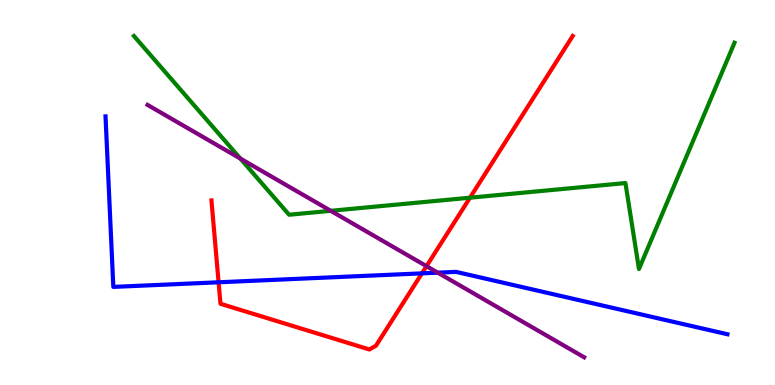[{'lines': ['blue', 'red'], 'intersections': [{'x': 2.82, 'y': 2.67}, {'x': 5.44, 'y': 2.9}]}, {'lines': ['green', 'red'], 'intersections': [{'x': 6.06, 'y': 4.86}]}, {'lines': ['purple', 'red'], 'intersections': [{'x': 5.5, 'y': 3.09}]}, {'lines': ['blue', 'green'], 'intersections': []}, {'lines': ['blue', 'purple'], 'intersections': [{'x': 5.65, 'y': 2.92}]}, {'lines': ['green', 'purple'], 'intersections': [{'x': 3.1, 'y': 5.88}, {'x': 4.27, 'y': 4.52}]}]